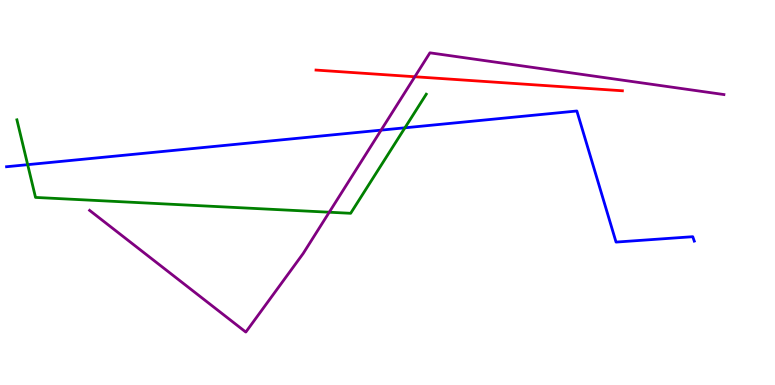[{'lines': ['blue', 'red'], 'intersections': []}, {'lines': ['green', 'red'], 'intersections': []}, {'lines': ['purple', 'red'], 'intersections': [{'x': 5.35, 'y': 8.01}]}, {'lines': ['blue', 'green'], 'intersections': [{'x': 0.357, 'y': 5.72}, {'x': 5.22, 'y': 6.68}]}, {'lines': ['blue', 'purple'], 'intersections': [{'x': 4.92, 'y': 6.62}]}, {'lines': ['green', 'purple'], 'intersections': [{'x': 4.25, 'y': 4.49}]}]